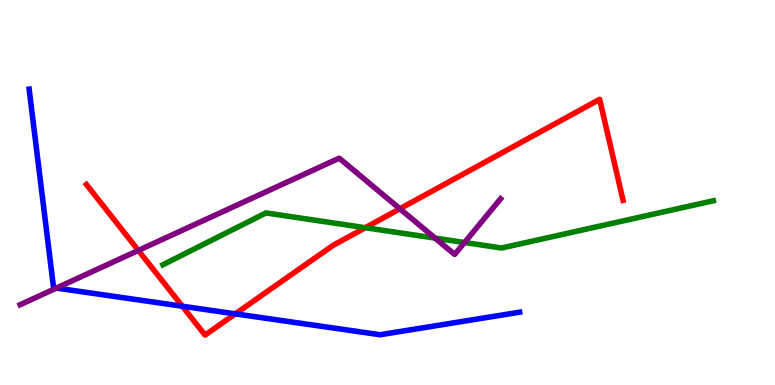[{'lines': ['blue', 'red'], 'intersections': [{'x': 2.35, 'y': 2.05}, {'x': 3.04, 'y': 1.85}]}, {'lines': ['green', 'red'], 'intersections': [{'x': 4.71, 'y': 4.09}]}, {'lines': ['purple', 'red'], 'intersections': [{'x': 1.79, 'y': 3.5}, {'x': 5.16, 'y': 4.58}]}, {'lines': ['blue', 'green'], 'intersections': []}, {'lines': ['blue', 'purple'], 'intersections': [{'x': 0.728, 'y': 2.52}]}, {'lines': ['green', 'purple'], 'intersections': [{'x': 5.61, 'y': 3.82}, {'x': 5.99, 'y': 3.7}]}]